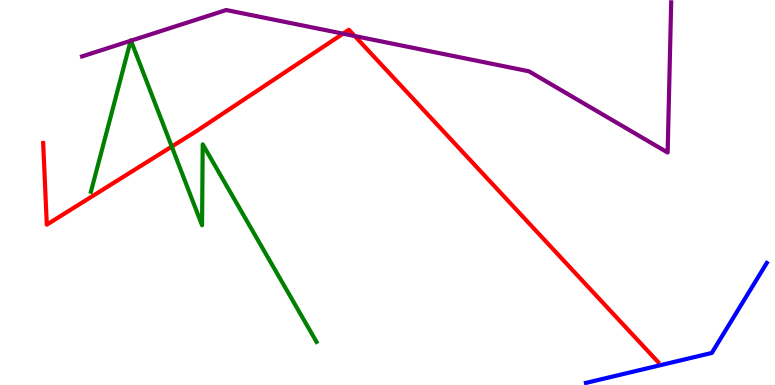[{'lines': ['blue', 'red'], 'intersections': []}, {'lines': ['green', 'red'], 'intersections': [{'x': 2.22, 'y': 6.19}]}, {'lines': ['purple', 'red'], 'intersections': [{'x': 4.43, 'y': 9.13}, {'x': 4.58, 'y': 9.06}]}, {'lines': ['blue', 'green'], 'intersections': []}, {'lines': ['blue', 'purple'], 'intersections': []}, {'lines': ['green', 'purple'], 'intersections': [{'x': 1.69, 'y': 8.94}, {'x': 1.69, 'y': 8.94}]}]